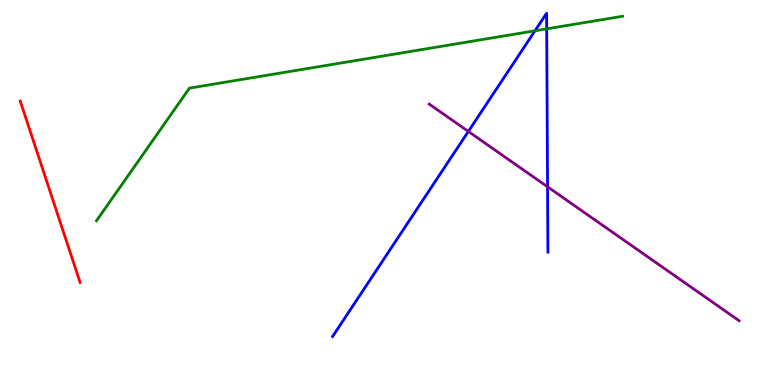[{'lines': ['blue', 'red'], 'intersections': []}, {'lines': ['green', 'red'], 'intersections': []}, {'lines': ['purple', 'red'], 'intersections': []}, {'lines': ['blue', 'green'], 'intersections': [{'x': 6.9, 'y': 9.2}, {'x': 7.05, 'y': 9.25}]}, {'lines': ['blue', 'purple'], 'intersections': [{'x': 6.04, 'y': 6.59}, {'x': 7.07, 'y': 5.15}]}, {'lines': ['green', 'purple'], 'intersections': []}]